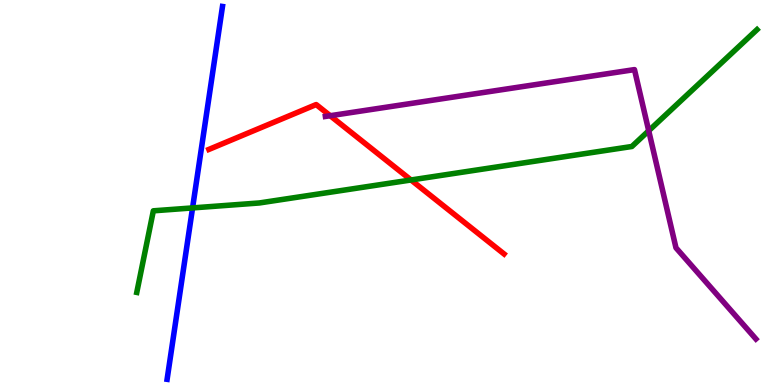[{'lines': ['blue', 'red'], 'intersections': []}, {'lines': ['green', 'red'], 'intersections': [{'x': 5.3, 'y': 5.33}]}, {'lines': ['purple', 'red'], 'intersections': [{'x': 4.26, 'y': 6.99}]}, {'lines': ['blue', 'green'], 'intersections': [{'x': 2.48, 'y': 4.6}]}, {'lines': ['blue', 'purple'], 'intersections': []}, {'lines': ['green', 'purple'], 'intersections': [{'x': 8.37, 'y': 6.6}]}]